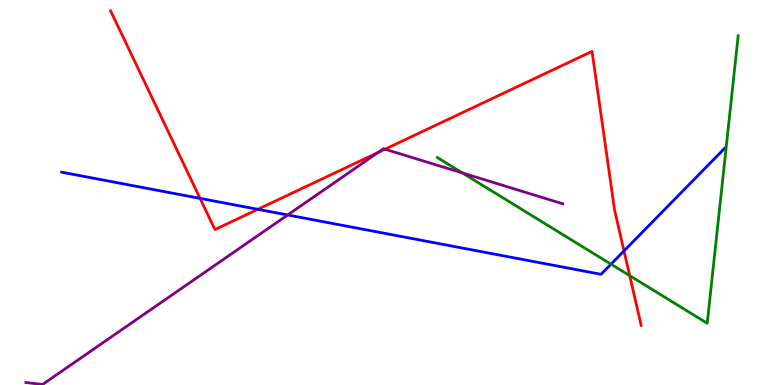[{'lines': ['blue', 'red'], 'intersections': [{'x': 2.58, 'y': 4.85}, {'x': 3.33, 'y': 4.56}, {'x': 8.05, 'y': 3.48}]}, {'lines': ['green', 'red'], 'intersections': [{'x': 8.13, 'y': 2.84}]}, {'lines': ['purple', 'red'], 'intersections': [{'x': 4.88, 'y': 6.04}, {'x': 4.97, 'y': 6.12}]}, {'lines': ['blue', 'green'], 'intersections': [{'x': 7.88, 'y': 3.14}]}, {'lines': ['blue', 'purple'], 'intersections': [{'x': 3.71, 'y': 4.42}]}, {'lines': ['green', 'purple'], 'intersections': [{'x': 5.97, 'y': 5.51}]}]